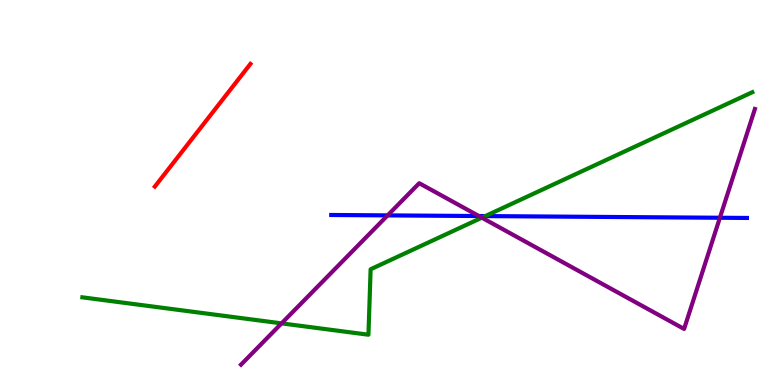[{'lines': ['blue', 'red'], 'intersections': []}, {'lines': ['green', 'red'], 'intersections': []}, {'lines': ['purple', 'red'], 'intersections': []}, {'lines': ['blue', 'green'], 'intersections': [{'x': 6.26, 'y': 4.39}]}, {'lines': ['blue', 'purple'], 'intersections': [{'x': 5.0, 'y': 4.41}, {'x': 6.18, 'y': 4.39}, {'x': 9.29, 'y': 4.34}]}, {'lines': ['green', 'purple'], 'intersections': [{'x': 3.63, 'y': 1.6}, {'x': 6.22, 'y': 4.35}]}]